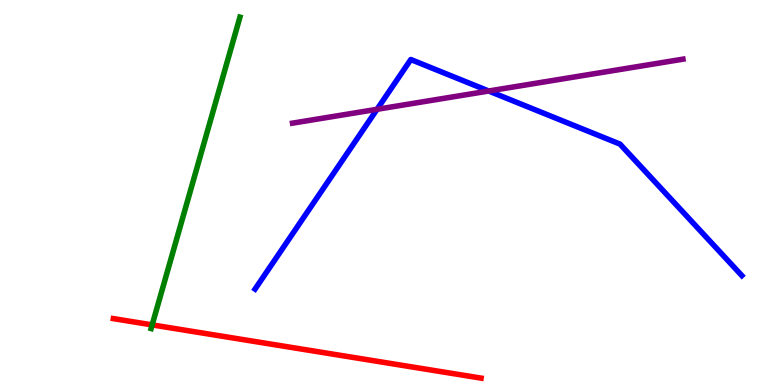[{'lines': ['blue', 'red'], 'intersections': []}, {'lines': ['green', 'red'], 'intersections': [{'x': 1.96, 'y': 1.56}]}, {'lines': ['purple', 'red'], 'intersections': []}, {'lines': ['blue', 'green'], 'intersections': []}, {'lines': ['blue', 'purple'], 'intersections': [{'x': 4.87, 'y': 7.16}, {'x': 6.31, 'y': 7.64}]}, {'lines': ['green', 'purple'], 'intersections': []}]